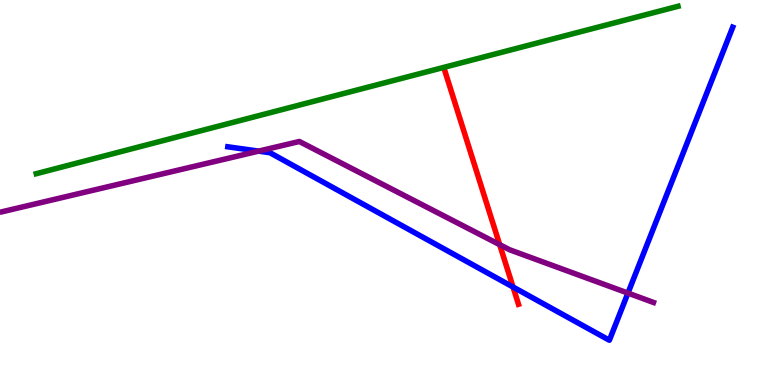[{'lines': ['blue', 'red'], 'intersections': [{'x': 6.62, 'y': 2.54}]}, {'lines': ['green', 'red'], 'intersections': []}, {'lines': ['purple', 'red'], 'intersections': [{'x': 6.45, 'y': 3.65}]}, {'lines': ['blue', 'green'], 'intersections': []}, {'lines': ['blue', 'purple'], 'intersections': [{'x': 3.34, 'y': 6.07}, {'x': 8.1, 'y': 2.39}]}, {'lines': ['green', 'purple'], 'intersections': []}]